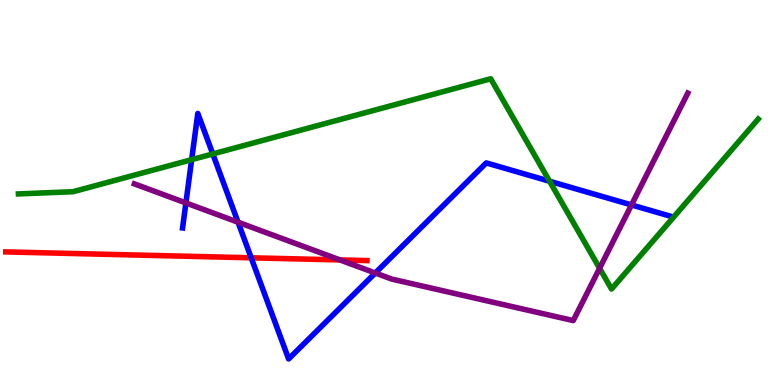[{'lines': ['blue', 'red'], 'intersections': [{'x': 3.24, 'y': 3.3}]}, {'lines': ['green', 'red'], 'intersections': []}, {'lines': ['purple', 'red'], 'intersections': [{'x': 4.39, 'y': 3.25}]}, {'lines': ['blue', 'green'], 'intersections': [{'x': 2.47, 'y': 5.85}, {'x': 2.75, 'y': 6.0}, {'x': 7.09, 'y': 5.29}]}, {'lines': ['blue', 'purple'], 'intersections': [{'x': 2.4, 'y': 4.73}, {'x': 3.07, 'y': 4.23}, {'x': 4.84, 'y': 2.91}, {'x': 8.15, 'y': 4.68}]}, {'lines': ['green', 'purple'], 'intersections': [{'x': 7.74, 'y': 3.03}]}]